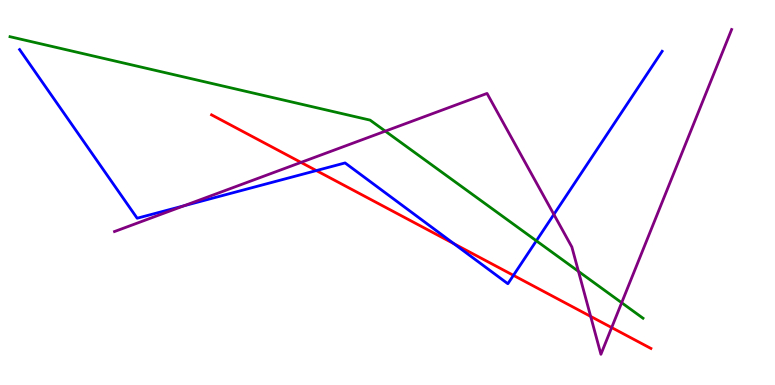[{'lines': ['blue', 'red'], 'intersections': [{'x': 4.08, 'y': 5.57}, {'x': 5.86, 'y': 3.67}, {'x': 6.62, 'y': 2.85}]}, {'lines': ['green', 'red'], 'intersections': []}, {'lines': ['purple', 'red'], 'intersections': [{'x': 3.88, 'y': 5.78}, {'x': 7.62, 'y': 1.78}, {'x': 7.89, 'y': 1.49}]}, {'lines': ['blue', 'green'], 'intersections': [{'x': 6.92, 'y': 3.75}]}, {'lines': ['blue', 'purple'], 'intersections': [{'x': 2.37, 'y': 4.66}, {'x': 7.15, 'y': 4.43}]}, {'lines': ['green', 'purple'], 'intersections': [{'x': 4.97, 'y': 6.59}, {'x': 7.46, 'y': 2.95}, {'x': 8.02, 'y': 2.14}]}]